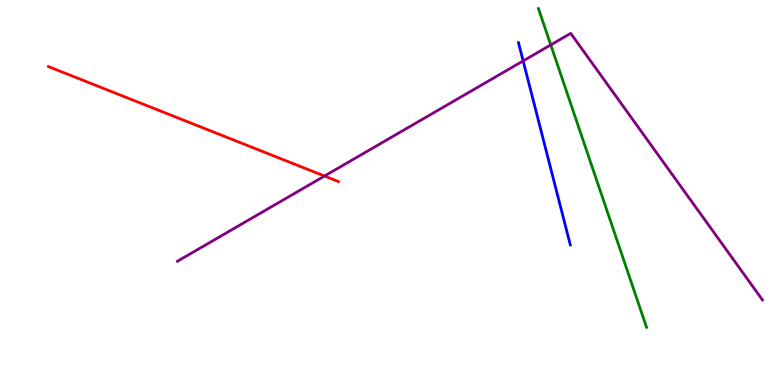[{'lines': ['blue', 'red'], 'intersections': []}, {'lines': ['green', 'red'], 'intersections': []}, {'lines': ['purple', 'red'], 'intersections': [{'x': 4.19, 'y': 5.43}]}, {'lines': ['blue', 'green'], 'intersections': []}, {'lines': ['blue', 'purple'], 'intersections': [{'x': 6.75, 'y': 8.42}]}, {'lines': ['green', 'purple'], 'intersections': [{'x': 7.11, 'y': 8.83}]}]